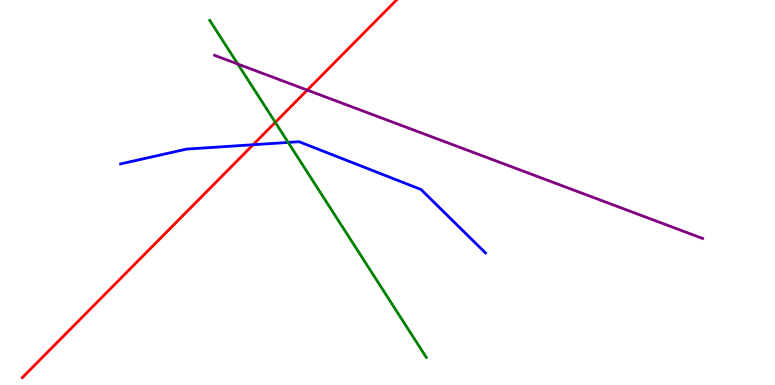[{'lines': ['blue', 'red'], 'intersections': [{'x': 3.27, 'y': 6.24}]}, {'lines': ['green', 'red'], 'intersections': [{'x': 3.55, 'y': 6.82}]}, {'lines': ['purple', 'red'], 'intersections': [{'x': 3.96, 'y': 7.66}]}, {'lines': ['blue', 'green'], 'intersections': [{'x': 3.72, 'y': 6.3}]}, {'lines': ['blue', 'purple'], 'intersections': []}, {'lines': ['green', 'purple'], 'intersections': [{'x': 3.07, 'y': 8.34}]}]